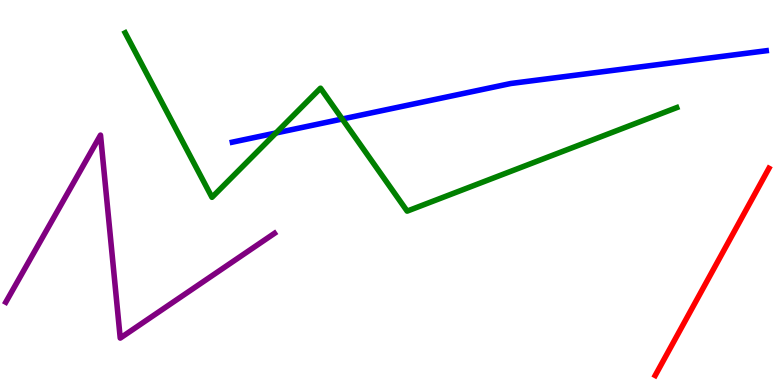[{'lines': ['blue', 'red'], 'intersections': []}, {'lines': ['green', 'red'], 'intersections': []}, {'lines': ['purple', 'red'], 'intersections': []}, {'lines': ['blue', 'green'], 'intersections': [{'x': 3.56, 'y': 6.55}, {'x': 4.42, 'y': 6.91}]}, {'lines': ['blue', 'purple'], 'intersections': []}, {'lines': ['green', 'purple'], 'intersections': []}]